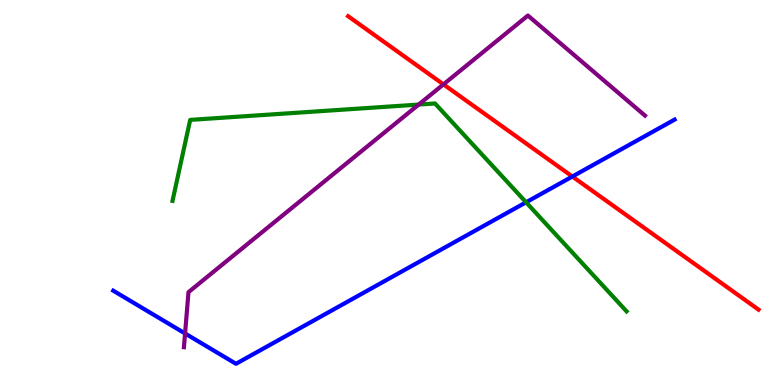[{'lines': ['blue', 'red'], 'intersections': [{'x': 7.39, 'y': 5.41}]}, {'lines': ['green', 'red'], 'intersections': []}, {'lines': ['purple', 'red'], 'intersections': [{'x': 5.72, 'y': 7.81}]}, {'lines': ['blue', 'green'], 'intersections': [{'x': 6.79, 'y': 4.75}]}, {'lines': ['blue', 'purple'], 'intersections': [{'x': 2.39, 'y': 1.34}]}, {'lines': ['green', 'purple'], 'intersections': [{'x': 5.4, 'y': 7.28}]}]